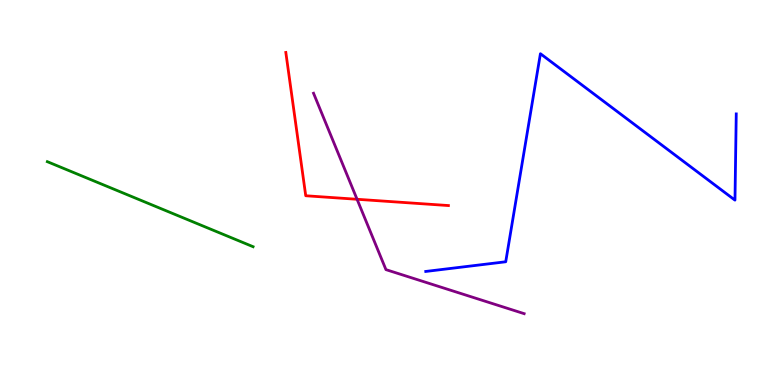[{'lines': ['blue', 'red'], 'intersections': []}, {'lines': ['green', 'red'], 'intersections': []}, {'lines': ['purple', 'red'], 'intersections': [{'x': 4.61, 'y': 4.82}]}, {'lines': ['blue', 'green'], 'intersections': []}, {'lines': ['blue', 'purple'], 'intersections': []}, {'lines': ['green', 'purple'], 'intersections': []}]